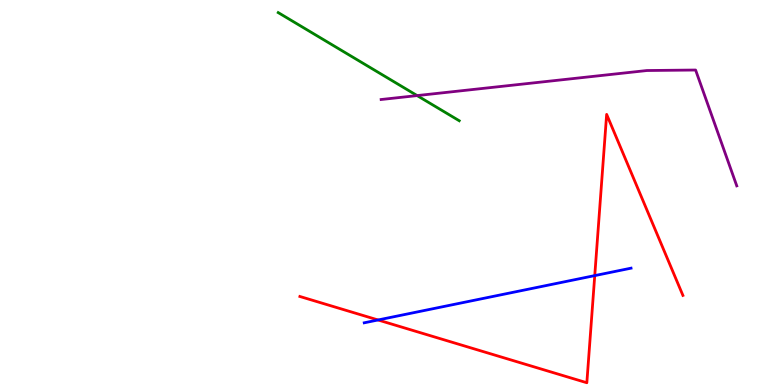[{'lines': ['blue', 'red'], 'intersections': [{'x': 4.88, 'y': 1.69}, {'x': 7.67, 'y': 2.84}]}, {'lines': ['green', 'red'], 'intersections': []}, {'lines': ['purple', 'red'], 'intersections': []}, {'lines': ['blue', 'green'], 'intersections': []}, {'lines': ['blue', 'purple'], 'intersections': []}, {'lines': ['green', 'purple'], 'intersections': [{'x': 5.38, 'y': 7.52}]}]